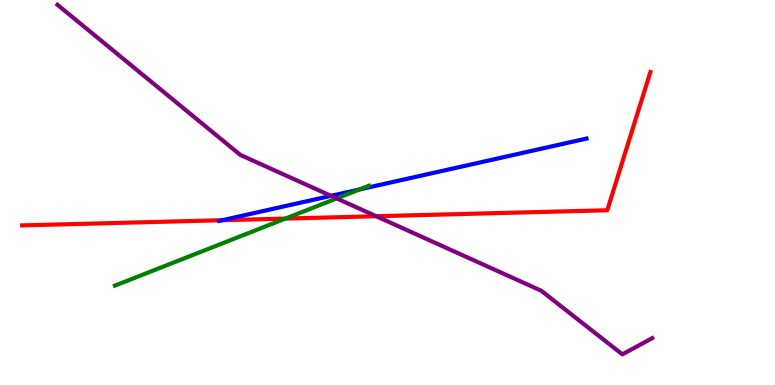[{'lines': ['blue', 'red'], 'intersections': [{'x': 2.87, 'y': 4.28}]}, {'lines': ['green', 'red'], 'intersections': [{'x': 3.68, 'y': 4.32}]}, {'lines': ['purple', 'red'], 'intersections': [{'x': 4.85, 'y': 4.38}]}, {'lines': ['blue', 'green'], 'intersections': [{'x': 4.64, 'y': 5.08}]}, {'lines': ['blue', 'purple'], 'intersections': [{'x': 4.27, 'y': 4.91}]}, {'lines': ['green', 'purple'], 'intersections': [{'x': 4.34, 'y': 4.85}]}]